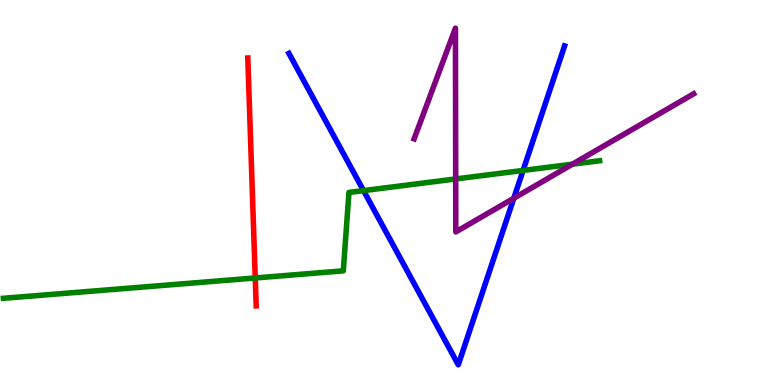[{'lines': ['blue', 'red'], 'intersections': []}, {'lines': ['green', 'red'], 'intersections': [{'x': 3.29, 'y': 2.78}]}, {'lines': ['purple', 'red'], 'intersections': []}, {'lines': ['blue', 'green'], 'intersections': [{'x': 4.69, 'y': 5.05}, {'x': 6.75, 'y': 5.57}]}, {'lines': ['blue', 'purple'], 'intersections': [{'x': 6.63, 'y': 4.85}]}, {'lines': ['green', 'purple'], 'intersections': [{'x': 5.88, 'y': 5.35}, {'x': 7.39, 'y': 5.74}]}]